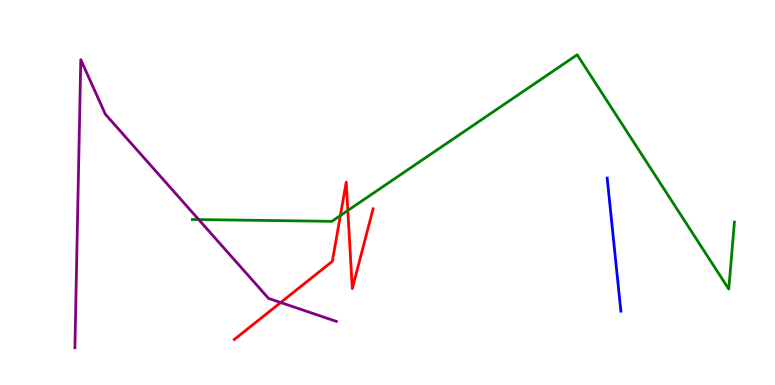[{'lines': ['blue', 'red'], 'intersections': []}, {'lines': ['green', 'red'], 'intersections': [{'x': 4.39, 'y': 4.4}, {'x': 4.49, 'y': 4.53}]}, {'lines': ['purple', 'red'], 'intersections': [{'x': 3.62, 'y': 2.14}]}, {'lines': ['blue', 'green'], 'intersections': []}, {'lines': ['blue', 'purple'], 'intersections': []}, {'lines': ['green', 'purple'], 'intersections': [{'x': 2.56, 'y': 4.3}]}]